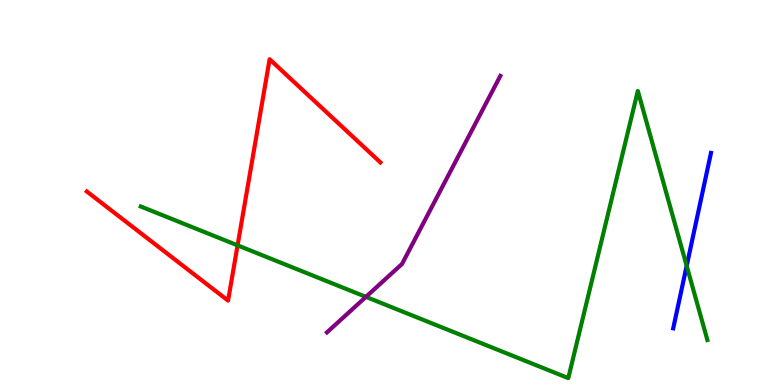[{'lines': ['blue', 'red'], 'intersections': []}, {'lines': ['green', 'red'], 'intersections': [{'x': 3.07, 'y': 3.63}]}, {'lines': ['purple', 'red'], 'intersections': []}, {'lines': ['blue', 'green'], 'intersections': [{'x': 8.86, 'y': 3.09}]}, {'lines': ['blue', 'purple'], 'intersections': []}, {'lines': ['green', 'purple'], 'intersections': [{'x': 4.72, 'y': 2.29}]}]